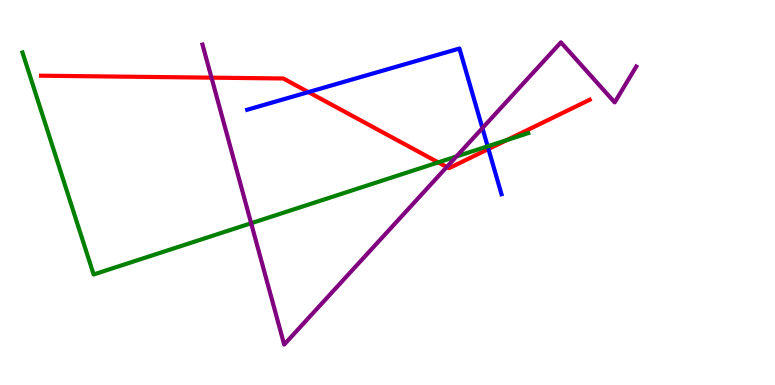[{'lines': ['blue', 'red'], 'intersections': [{'x': 3.98, 'y': 7.61}, {'x': 6.3, 'y': 6.13}]}, {'lines': ['green', 'red'], 'intersections': [{'x': 5.65, 'y': 5.78}, {'x': 6.54, 'y': 6.36}]}, {'lines': ['purple', 'red'], 'intersections': [{'x': 2.73, 'y': 7.98}, {'x': 5.76, 'y': 5.66}]}, {'lines': ['blue', 'green'], 'intersections': [{'x': 6.29, 'y': 6.2}]}, {'lines': ['blue', 'purple'], 'intersections': [{'x': 6.22, 'y': 6.67}]}, {'lines': ['green', 'purple'], 'intersections': [{'x': 3.24, 'y': 4.2}, {'x': 5.89, 'y': 5.94}]}]